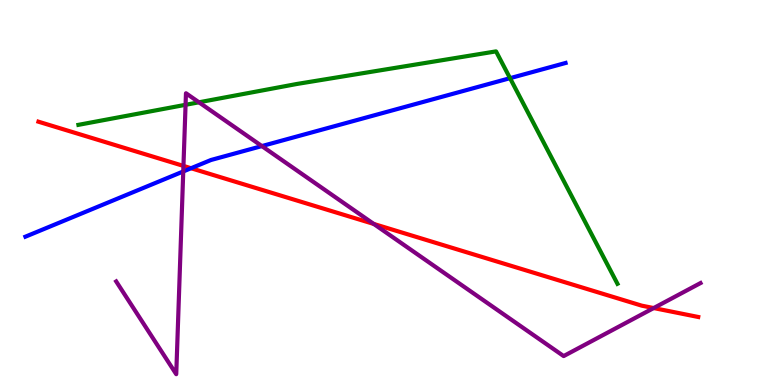[{'lines': ['blue', 'red'], 'intersections': [{'x': 2.47, 'y': 5.63}]}, {'lines': ['green', 'red'], 'intersections': []}, {'lines': ['purple', 'red'], 'intersections': [{'x': 2.37, 'y': 5.69}, {'x': 4.82, 'y': 4.18}, {'x': 8.43, 'y': 2.0}]}, {'lines': ['blue', 'green'], 'intersections': [{'x': 6.58, 'y': 7.97}]}, {'lines': ['blue', 'purple'], 'intersections': [{'x': 2.36, 'y': 5.55}, {'x': 3.38, 'y': 6.21}]}, {'lines': ['green', 'purple'], 'intersections': [{'x': 2.39, 'y': 7.28}, {'x': 2.57, 'y': 7.34}]}]